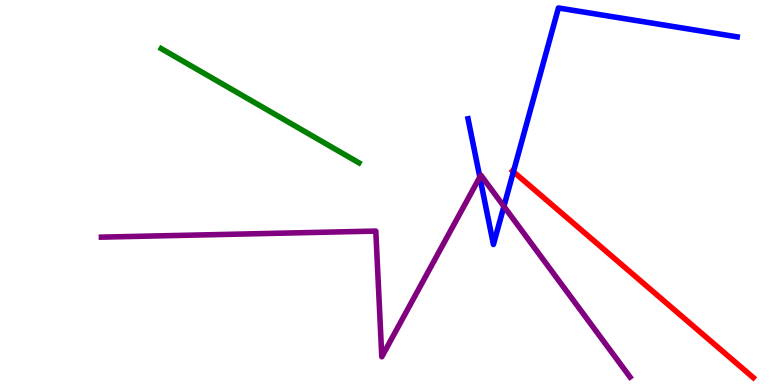[{'lines': ['blue', 'red'], 'intersections': [{'x': 6.62, 'y': 5.54}]}, {'lines': ['green', 'red'], 'intersections': []}, {'lines': ['purple', 'red'], 'intersections': []}, {'lines': ['blue', 'green'], 'intersections': []}, {'lines': ['blue', 'purple'], 'intersections': [{'x': 6.19, 'y': 5.4}, {'x': 6.5, 'y': 4.64}]}, {'lines': ['green', 'purple'], 'intersections': []}]